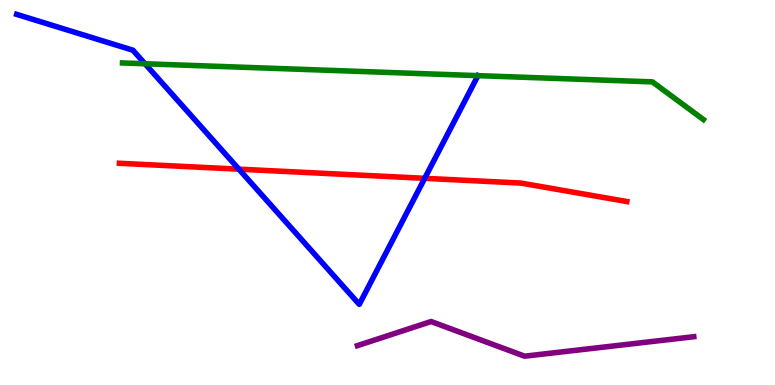[{'lines': ['blue', 'red'], 'intersections': [{'x': 3.08, 'y': 5.61}, {'x': 5.48, 'y': 5.37}]}, {'lines': ['green', 'red'], 'intersections': []}, {'lines': ['purple', 'red'], 'intersections': []}, {'lines': ['blue', 'green'], 'intersections': [{'x': 1.87, 'y': 8.34}, {'x': 6.17, 'y': 8.04}]}, {'lines': ['blue', 'purple'], 'intersections': []}, {'lines': ['green', 'purple'], 'intersections': []}]